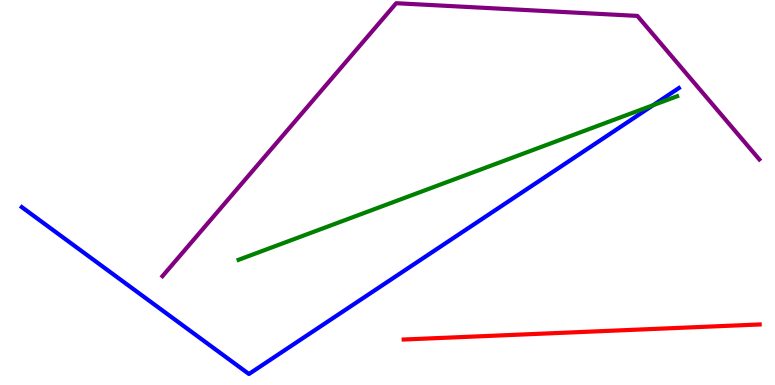[{'lines': ['blue', 'red'], 'intersections': []}, {'lines': ['green', 'red'], 'intersections': []}, {'lines': ['purple', 'red'], 'intersections': []}, {'lines': ['blue', 'green'], 'intersections': [{'x': 8.43, 'y': 7.27}]}, {'lines': ['blue', 'purple'], 'intersections': []}, {'lines': ['green', 'purple'], 'intersections': []}]